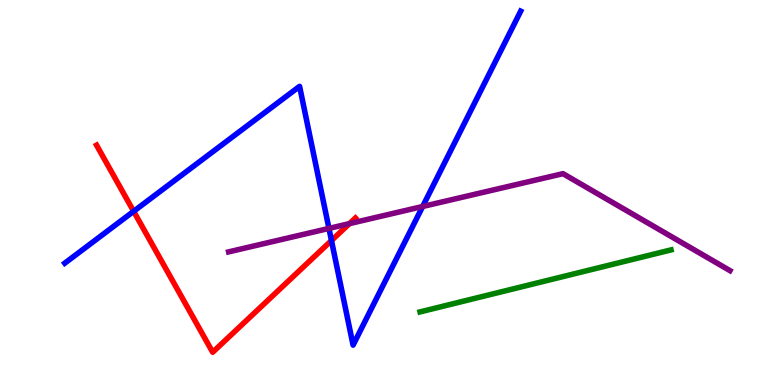[{'lines': ['blue', 'red'], 'intersections': [{'x': 1.72, 'y': 4.51}, {'x': 4.28, 'y': 3.75}]}, {'lines': ['green', 'red'], 'intersections': []}, {'lines': ['purple', 'red'], 'intersections': [{'x': 4.51, 'y': 4.19}]}, {'lines': ['blue', 'green'], 'intersections': []}, {'lines': ['blue', 'purple'], 'intersections': [{'x': 4.24, 'y': 4.07}, {'x': 5.45, 'y': 4.64}]}, {'lines': ['green', 'purple'], 'intersections': []}]